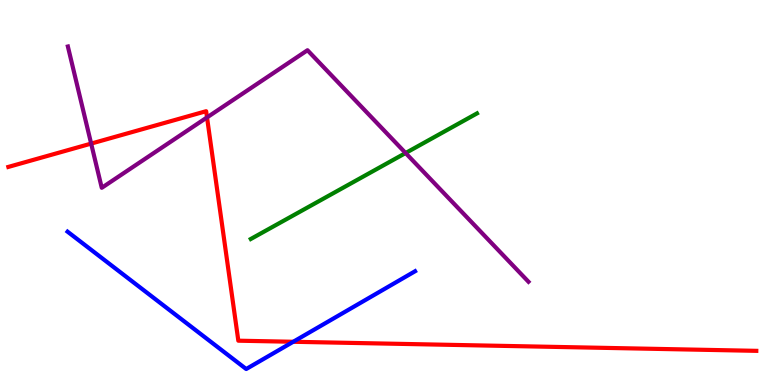[{'lines': ['blue', 'red'], 'intersections': [{'x': 3.78, 'y': 1.12}]}, {'lines': ['green', 'red'], 'intersections': []}, {'lines': ['purple', 'red'], 'intersections': [{'x': 1.18, 'y': 6.27}, {'x': 2.67, 'y': 6.95}]}, {'lines': ['blue', 'green'], 'intersections': []}, {'lines': ['blue', 'purple'], 'intersections': []}, {'lines': ['green', 'purple'], 'intersections': [{'x': 5.23, 'y': 6.03}]}]